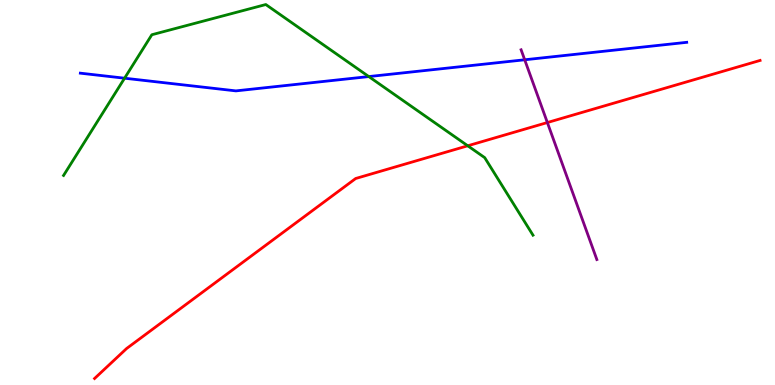[{'lines': ['blue', 'red'], 'intersections': []}, {'lines': ['green', 'red'], 'intersections': [{'x': 6.04, 'y': 6.21}]}, {'lines': ['purple', 'red'], 'intersections': [{'x': 7.06, 'y': 6.82}]}, {'lines': ['blue', 'green'], 'intersections': [{'x': 1.61, 'y': 7.97}, {'x': 4.76, 'y': 8.01}]}, {'lines': ['blue', 'purple'], 'intersections': [{'x': 6.77, 'y': 8.45}]}, {'lines': ['green', 'purple'], 'intersections': []}]